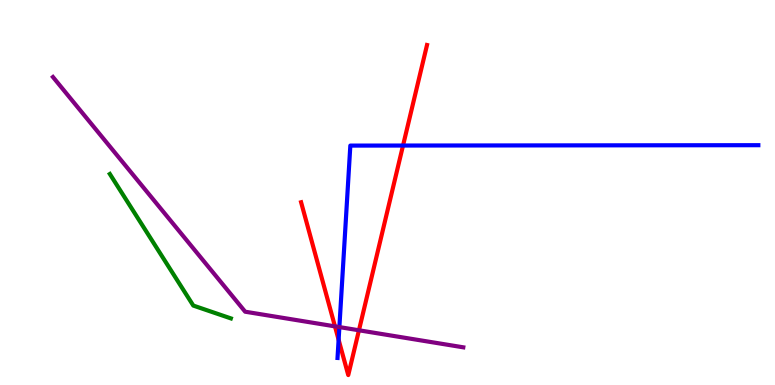[{'lines': ['blue', 'red'], 'intersections': [{'x': 4.37, 'y': 1.18}, {'x': 5.2, 'y': 6.22}]}, {'lines': ['green', 'red'], 'intersections': []}, {'lines': ['purple', 'red'], 'intersections': [{'x': 4.32, 'y': 1.52}, {'x': 4.63, 'y': 1.42}]}, {'lines': ['blue', 'green'], 'intersections': []}, {'lines': ['blue', 'purple'], 'intersections': [{'x': 4.38, 'y': 1.5}]}, {'lines': ['green', 'purple'], 'intersections': []}]